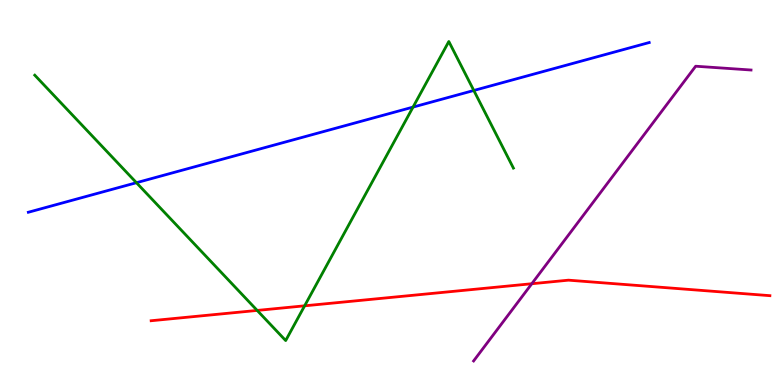[{'lines': ['blue', 'red'], 'intersections': []}, {'lines': ['green', 'red'], 'intersections': [{'x': 3.32, 'y': 1.94}, {'x': 3.93, 'y': 2.06}]}, {'lines': ['purple', 'red'], 'intersections': [{'x': 6.86, 'y': 2.63}]}, {'lines': ['blue', 'green'], 'intersections': [{'x': 1.76, 'y': 5.25}, {'x': 5.33, 'y': 7.22}, {'x': 6.11, 'y': 7.65}]}, {'lines': ['blue', 'purple'], 'intersections': []}, {'lines': ['green', 'purple'], 'intersections': []}]